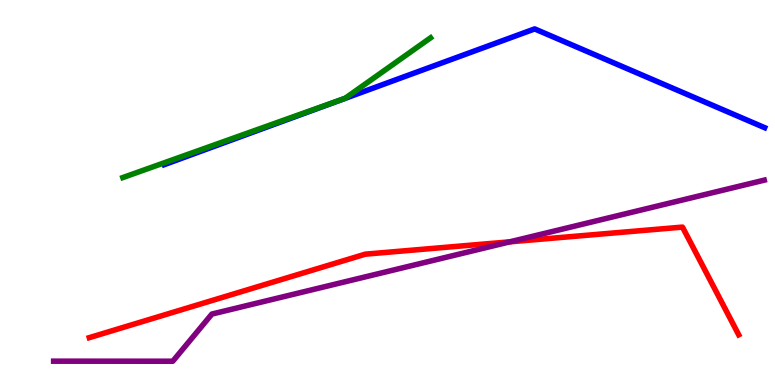[{'lines': ['blue', 'red'], 'intersections': []}, {'lines': ['green', 'red'], 'intersections': []}, {'lines': ['purple', 'red'], 'intersections': [{'x': 6.58, 'y': 3.72}]}, {'lines': ['blue', 'green'], 'intersections': []}, {'lines': ['blue', 'purple'], 'intersections': []}, {'lines': ['green', 'purple'], 'intersections': []}]